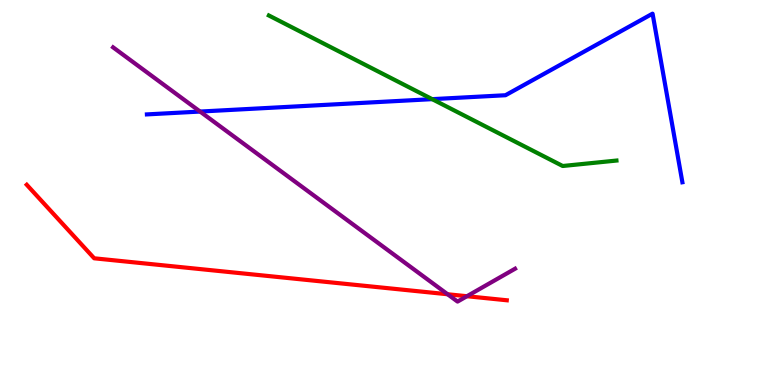[{'lines': ['blue', 'red'], 'intersections': []}, {'lines': ['green', 'red'], 'intersections': []}, {'lines': ['purple', 'red'], 'intersections': [{'x': 5.78, 'y': 2.36}, {'x': 6.03, 'y': 2.31}]}, {'lines': ['blue', 'green'], 'intersections': [{'x': 5.58, 'y': 7.42}]}, {'lines': ['blue', 'purple'], 'intersections': [{'x': 2.58, 'y': 7.1}]}, {'lines': ['green', 'purple'], 'intersections': []}]